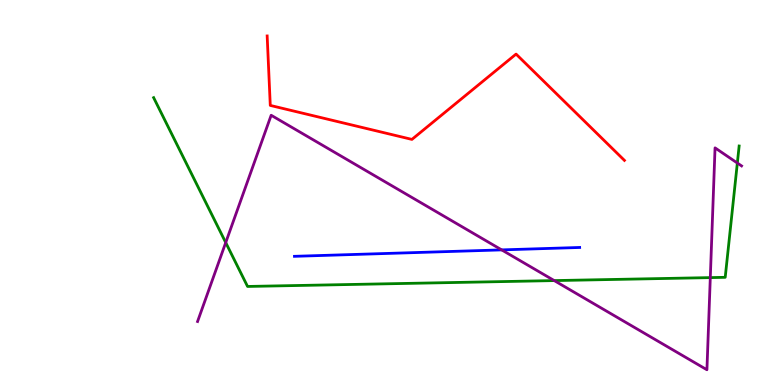[{'lines': ['blue', 'red'], 'intersections': []}, {'lines': ['green', 'red'], 'intersections': []}, {'lines': ['purple', 'red'], 'intersections': []}, {'lines': ['blue', 'green'], 'intersections': []}, {'lines': ['blue', 'purple'], 'intersections': [{'x': 6.47, 'y': 3.51}]}, {'lines': ['green', 'purple'], 'intersections': [{'x': 2.91, 'y': 3.7}, {'x': 7.15, 'y': 2.71}, {'x': 9.17, 'y': 2.79}, {'x': 9.51, 'y': 5.77}]}]